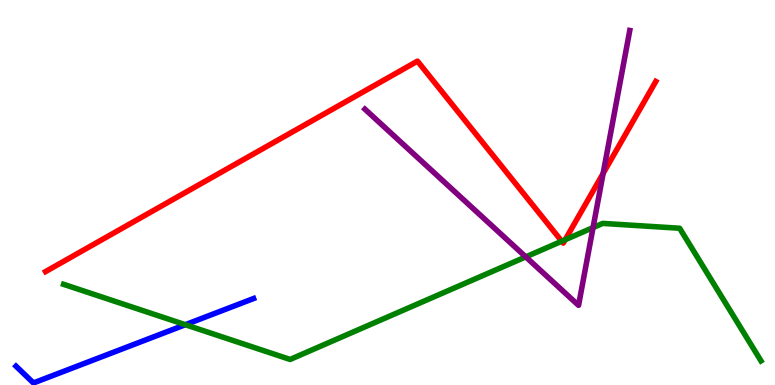[{'lines': ['blue', 'red'], 'intersections': []}, {'lines': ['green', 'red'], 'intersections': [{'x': 7.25, 'y': 3.73}, {'x': 7.29, 'y': 3.77}]}, {'lines': ['purple', 'red'], 'intersections': [{'x': 7.78, 'y': 5.5}]}, {'lines': ['blue', 'green'], 'intersections': [{'x': 2.39, 'y': 1.57}]}, {'lines': ['blue', 'purple'], 'intersections': []}, {'lines': ['green', 'purple'], 'intersections': [{'x': 6.78, 'y': 3.33}, {'x': 7.65, 'y': 4.09}]}]